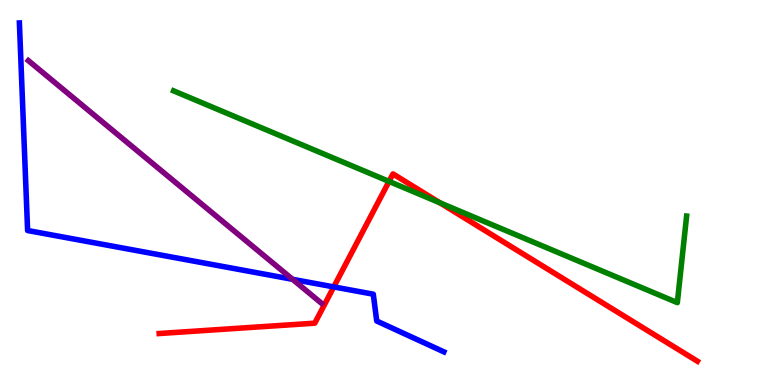[{'lines': ['blue', 'red'], 'intersections': [{'x': 4.31, 'y': 2.55}]}, {'lines': ['green', 'red'], 'intersections': [{'x': 5.02, 'y': 5.29}, {'x': 5.68, 'y': 4.73}]}, {'lines': ['purple', 'red'], 'intersections': []}, {'lines': ['blue', 'green'], 'intersections': []}, {'lines': ['blue', 'purple'], 'intersections': [{'x': 3.78, 'y': 2.74}]}, {'lines': ['green', 'purple'], 'intersections': []}]